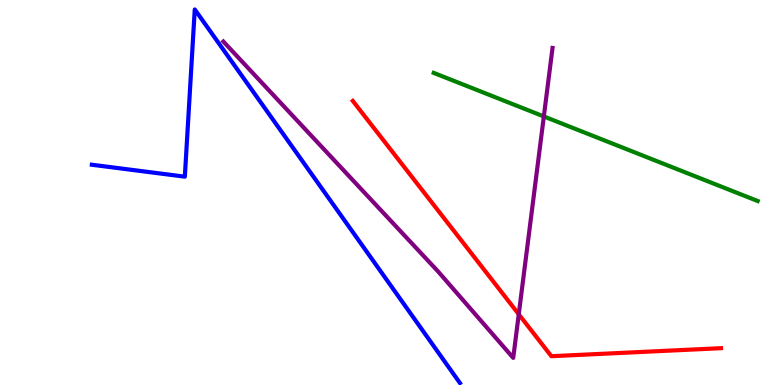[{'lines': ['blue', 'red'], 'intersections': []}, {'lines': ['green', 'red'], 'intersections': []}, {'lines': ['purple', 'red'], 'intersections': [{'x': 6.69, 'y': 1.84}]}, {'lines': ['blue', 'green'], 'intersections': []}, {'lines': ['blue', 'purple'], 'intersections': []}, {'lines': ['green', 'purple'], 'intersections': [{'x': 7.02, 'y': 6.98}]}]